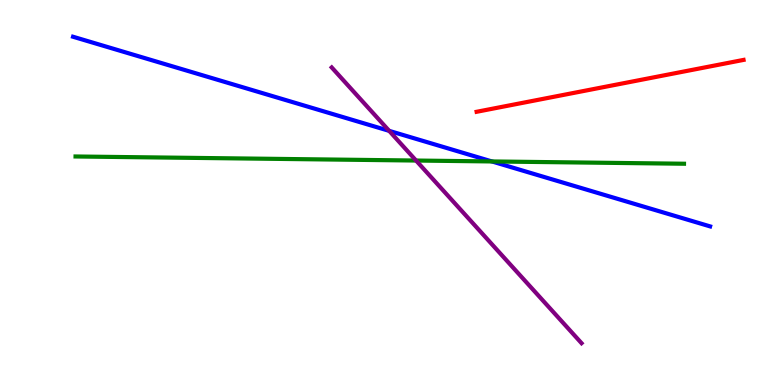[{'lines': ['blue', 'red'], 'intersections': []}, {'lines': ['green', 'red'], 'intersections': []}, {'lines': ['purple', 'red'], 'intersections': []}, {'lines': ['blue', 'green'], 'intersections': [{'x': 6.35, 'y': 5.81}]}, {'lines': ['blue', 'purple'], 'intersections': [{'x': 5.02, 'y': 6.6}]}, {'lines': ['green', 'purple'], 'intersections': [{'x': 5.37, 'y': 5.83}]}]